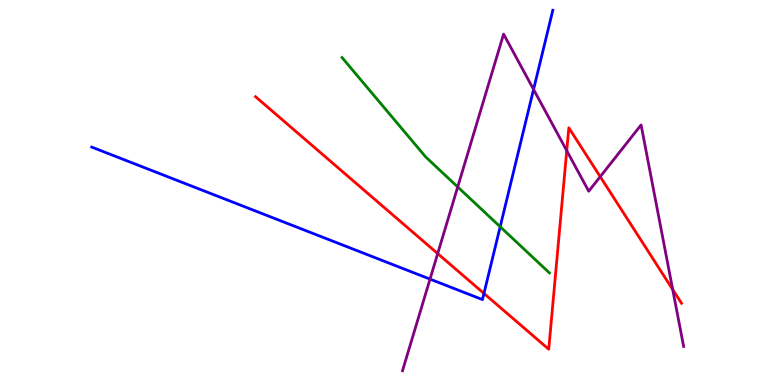[{'lines': ['blue', 'red'], 'intersections': [{'x': 6.24, 'y': 2.38}]}, {'lines': ['green', 'red'], 'intersections': []}, {'lines': ['purple', 'red'], 'intersections': [{'x': 5.65, 'y': 3.41}, {'x': 7.31, 'y': 6.09}, {'x': 7.74, 'y': 5.41}, {'x': 8.68, 'y': 2.48}]}, {'lines': ['blue', 'green'], 'intersections': [{'x': 6.45, 'y': 4.11}]}, {'lines': ['blue', 'purple'], 'intersections': [{'x': 5.55, 'y': 2.75}, {'x': 6.88, 'y': 7.68}]}, {'lines': ['green', 'purple'], 'intersections': [{'x': 5.91, 'y': 5.14}]}]